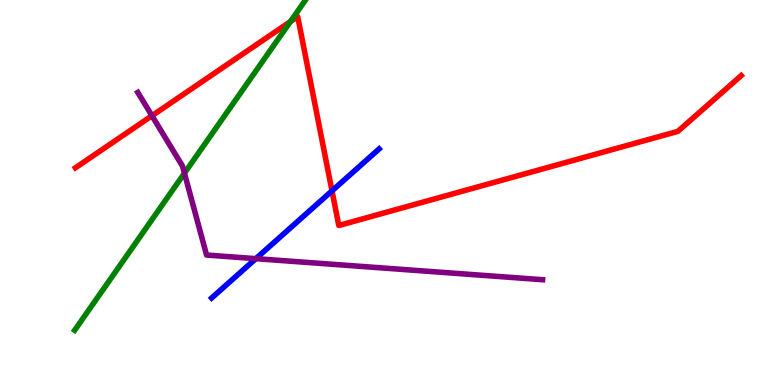[{'lines': ['blue', 'red'], 'intersections': [{'x': 4.28, 'y': 5.04}]}, {'lines': ['green', 'red'], 'intersections': [{'x': 3.75, 'y': 9.44}]}, {'lines': ['purple', 'red'], 'intersections': [{'x': 1.96, 'y': 6.99}]}, {'lines': ['blue', 'green'], 'intersections': []}, {'lines': ['blue', 'purple'], 'intersections': [{'x': 3.3, 'y': 3.28}]}, {'lines': ['green', 'purple'], 'intersections': [{'x': 2.38, 'y': 5.5}]}]